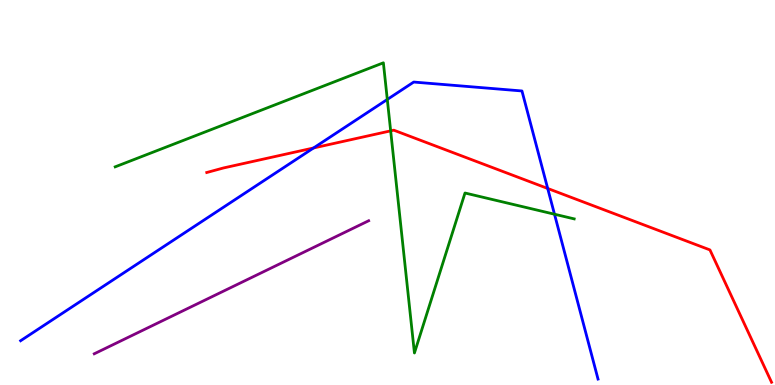[{'lines': ['blue', 'red'], 'intersections': [{'x': 4.05, 'y': 6.16}, {'x': 7.07, 'y': 5.1}]}, {'lines': ['green', 'red'], 'intersections': [{'x': 5.04, 'y': 6.6}]}, {'lines': ['purple', 'red'], 'intersections': []}, {'lines': ['blue', 'green'], 'intersections': [{'x': 5.0, 'y': 7.42}, {'x': 7.15, 'y': 4.44}]}, {'lines': ['blue', 'purple'], 'intersections': []}, {'lines': ['green', 'purple'], 'intersections': []}]